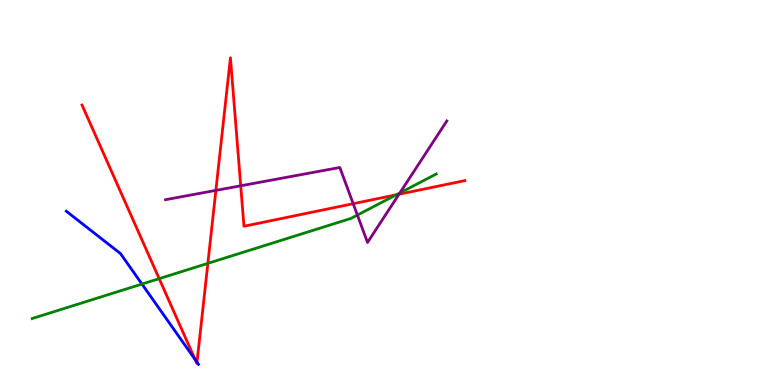[{'lines': ['blue', 'red'], 'intersections': [{'x': 2.52, 'y': 0.659}, {'x': 2.54, 'y': 0.591}]}, {'lines': ['green', 'red'], 'intersections': [{'x': 2.05, 'y': 2.76}, {'x': 2.68, 'y': 3.16}, {'x': 5.11, 'y': 4.94}]}, {'lines': ['purple', 'red'], 'intersections': [{'x': 2.79, 'y': 5.05}, {'x': 3.11, 'y': 5.17}, {'x': 4.56, 'y': 4.71}, {'x': 5.15, 'y': 4.96}]}, {'lines': ['blue', 'green'], 'intersections': [{'x': 1.83, 'y': 2.62}]}, {'lines': ['blue', 'purple'], 'intersections': []}, {'lines': ['green', 'purple'], 'intersections': [{'x': 4.61, 'y': 4.41}, {'x': 5.16, 'y': 4.99}]}]